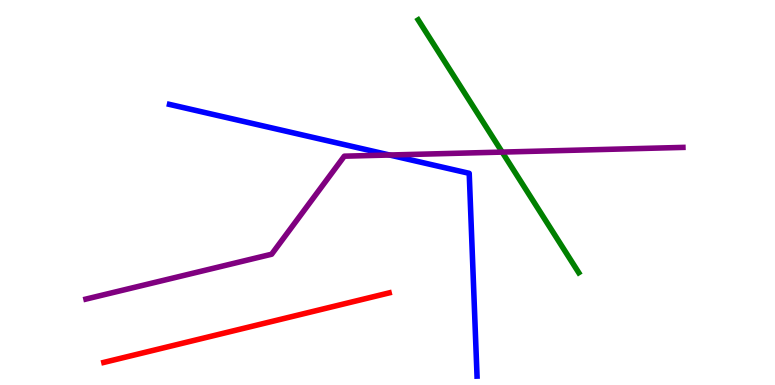[{'lines': ['blue', 'red'], 'intersections': []}, {'lines': ['green', 'red'], 'intersections': []}, {'lines': ['purple', 'red'], 'intersections': []}, {'lines': ['blue', 'green'], 'intersections': []}, {'lines': ['blue', 'purple'], 'intersections': [{'x': 5.03, 'y': 5.97}]}, {'lines': ['green', 'purple'], 'intersections': [{'x': 6.48, 'y': 6.05}]}]